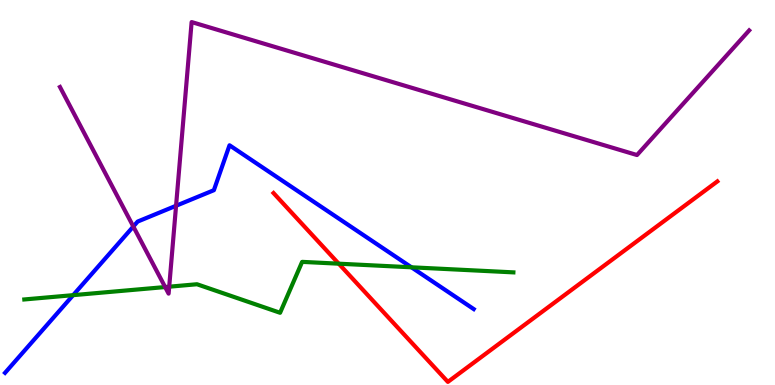[{'lines': ['blue', 'red'], 'intersections': []}, {'lines': ['green', 'red'], 'intersections': [{'x': 4.37, 'y': 3.15}]}, {'lines': ['purple', 'red'], 'intersections': []}, {'lines': ['blue', 'green'], 'intersections': [{'x': 0.944, 'y': 2.33}, {'x': 5.31, 'y': 3.06}]}, {'lines': ['blue', 'purple'], 'intersections': [{'x': 1.72, 'y': 4.12}, {'x': 2.27, 'y': 4.66}]}, {'lines': ['green', 'purple'], 'intersections': [{'x': 2.13, 'y': 2.54}, {'x': 2.18, 'y': 2.55}]}]